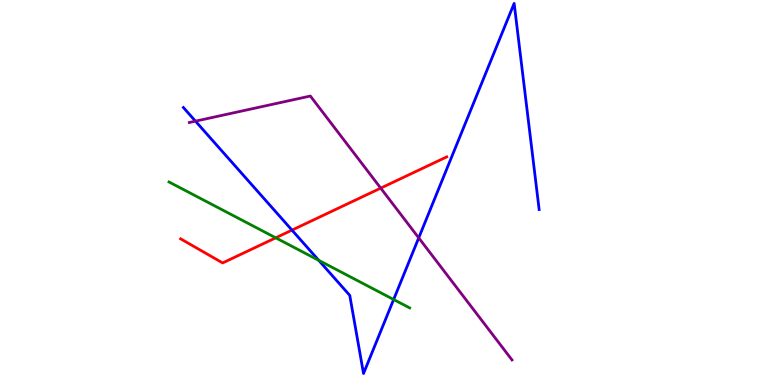[{'lines': ['blue', 'red'], 'intersections': [{'x': 3.77, 'y': 4.02}]}, {'lines': ['green', 'red'], 'intersections': [{'x': 3.56, 'y': 3.82}]}, {'lines': ['purple', 'red'], 'intersections': [{'x': 4.91, 'y': 5.11}]}, {'lines': ['blue', 'green'], 'intersections': [{'x': 4.11, 'y': 3.24}, {'x': 5.08, 'y': 2.22}]}, {'lines': ['blue', 'purple'], 'intersections': [{'x': 2.52, 'y': 6.85}, {'x': 5.4, 'y': 3.82}]}, {'lines': ['green', 'purple'], 'intersections': []}]